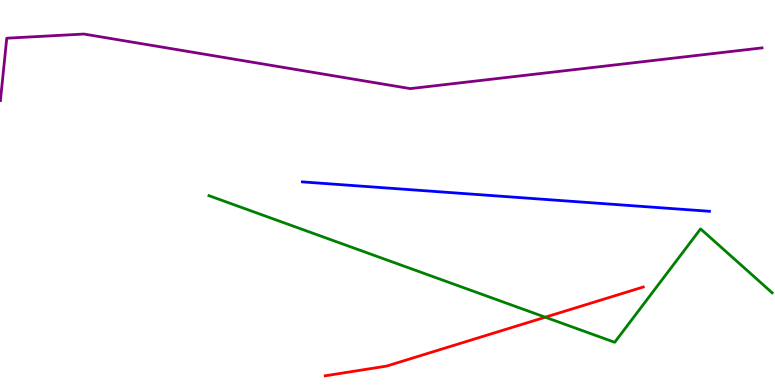[{'lines': ['blue', 'red'], 'intersections': []}, {'lines': ['green', 'red'], 'intersections': [{'x': 7.04, 'y': 1.76}]}, {'lines': ['purple', 'red'], 'intersections': []}, {'lines': ['blue', 'green'], 'intersections': []}, {'lines': ['blue', 'purple'], 'intersections': []}, {'lines': ['green', 'purple'], 'intersections': []}]